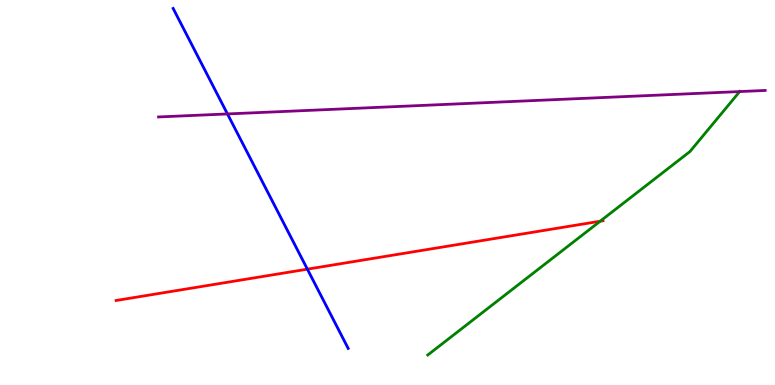[{'lines': ['blue', 'red'], 'intersections': [{'x': 3.97, 'y': 3.01}]}, {'lines': ['green', 'red'], 'intersections': [{'x': 7.74, 'y': 4.25}]}, {'lines': ['purple', 'red'], 'intersections': []}, {'lines': ['blue', 'green'], 'intersections': []}, {'lines': ['blue', 'purple'], 'intersections': [{'x': 2.93, 'y': 7.04}]}, {'lines': ['green', 'purple'], 'intersections': [{'x': 9.54, 'y': 7.62}]}]